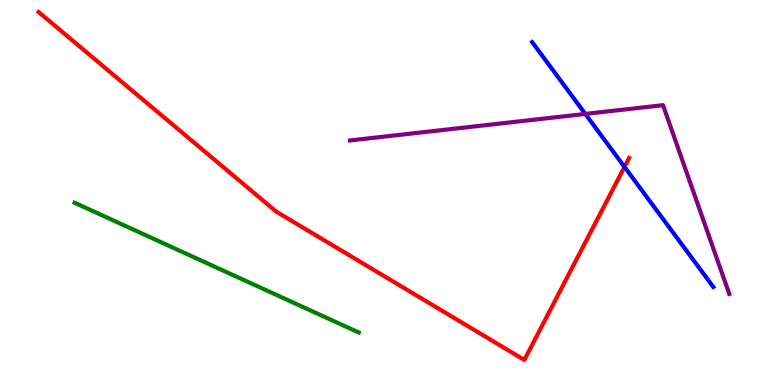[{'lines': ['blue', 'red'], 'intersections': [{'x': 8.06, 'y': 5.66}]}, {'lines': ['green', 'red'], 'intersections': []}, {'lines': ['purple', 'red'], 'intersections': []}, {'lines': ['blue', 'green'], 'intersections': []}, {'lines': ['blue', 'purple'], 'intersections': [{'x': 7.55, 'y': 7.04}]}, {'lines': ['green', 'purple'], 'intersections': []}]